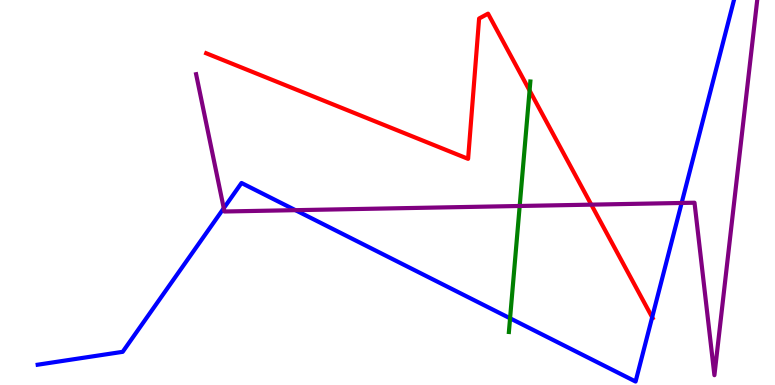[{'lines': ['blue', 'red'], 'intersections': [{'x': 8.42, 'y': 1.76}]}, {'lines': ['green', 'red'], 'intersections': [{'x': 6.83, 'y': 7.65}]}, {'lines': ['purple', 'red'], 'intersections': [{'x': 7.63, 'y': 4.68}]}, {'lines': ['blue', 'green'], 'intersections': [{'x': 6.58, 'y': 1.73}]}, {'lines': ['blue', 'purple'], 'intersections': [{'x': 2.89, 'y': 4.59}, {'x': 3.81, 'y': 4.54}, {'x': 8.8, 'y': 4.73}]}, {'lines': ['green', 'purple'], 'intersections': [{'x': 6.71, 'y': 4.65}]}]